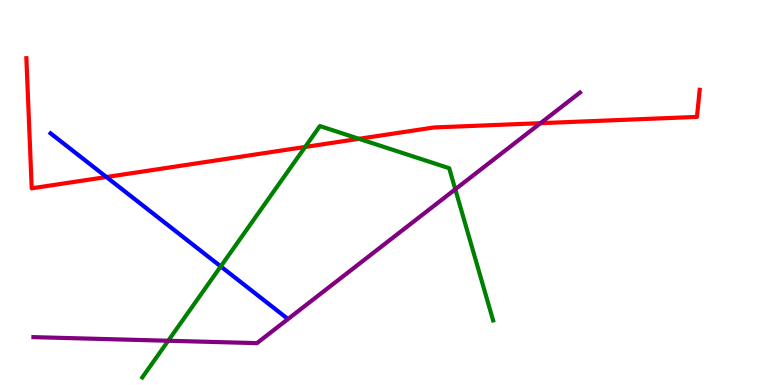[{'lines': ['blue', 'red'], 'intersections': [{'x': 1.37, 'y': 5.4}]}, {'lines': ['green', 'red'], 'intersections': [{'x': 3.94, 'y': 6.18}, {'x': 4.63, 'y': 6.39}]}, {'lines': ['purple', 'red'], 'intersections': [{'x': 6.97, 'y': 6.8}]}, {'lines': ['blue', 'green'], 'intersections': [{'x': 2.85, 'y': 3.08}]}, {'lines': ['blue', 'purple'], 'intersections': []}, {'lines': ['green', 'purple'], 'intersections': [{'x': 2.17, 'y': 1.15}, {'x': 5.87, 'y': 5.08}]}]